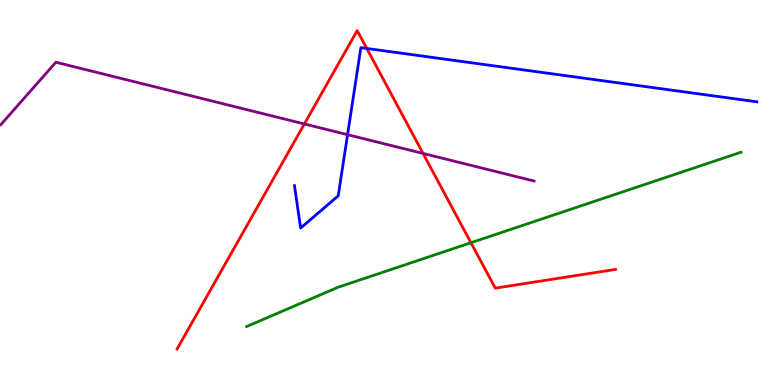[{'lines': ['blue', 'red'], 'intersections': [{'x': 4.73, 'y': 8.74}]}, {'lines': ['green', 'red'], 'intersections': [{'x': 6.08, 'y': 3.7}]}, {'lines': ['purple', 'red'], 'intersections': [{'x': 3.93, 'y': 6.78}, {'x': 5.46, 'y': 6.01}]}, {'lines': ['blue', 'green'], 'intersections': []}, {'lines': ['blue', 'purple'], 'intersections': [{'x': 4.48, 'y': 6.5}]}, {'lines': ['green', 'purple'], 'intersections': []}]